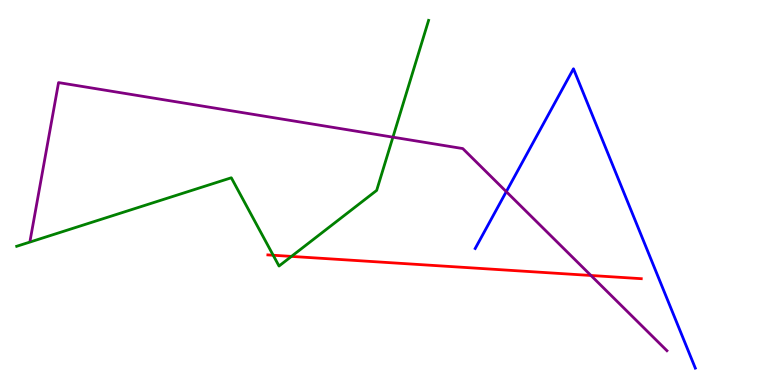[{'lines': ['blue', 'red'], 'intersections': []}, {'lines': ['green', 'red'], 'intersections': [{'x': 3.53, 'y': 3.37}, {'x': 3.76, 'y': 3.34}]}, {'lines': ['purple', 'red'], 'intersections': [{'x': 7.63, 'y': 2.84}]}, {'lines': ['blue', 'green'], 'intersections': []}, {'lines': ['blue', 'purple'], 'intersections': [{'x': 6.53, 'y': 5.02}]}, {'lines': ['green', 'purple'], 'intersections': [{'x': 5.07, 'y': 6.44}]}]